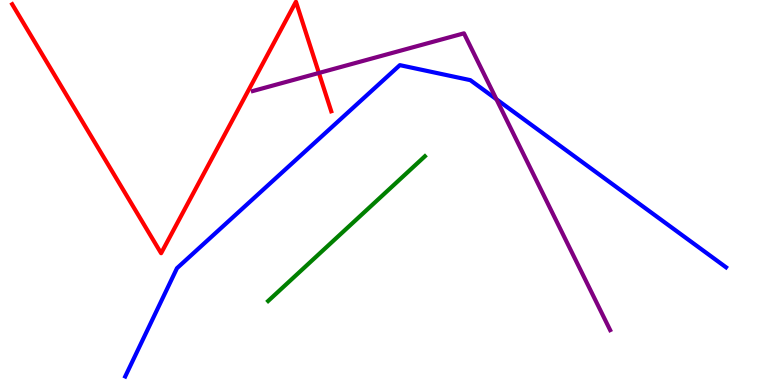[{'lines': ['blue', 'red'], 'intersections': []}, {'lines': ['green', 'red'], 'intersections': []}, {'lines': ['purple', 'red'], 'intersections': [{'x': 4.11, 'y': 8.1}]}, {'lines': ['blue', 'green'], 'intersections': []}, {'lines': ['blue', 'purple'], 'intersections': [{'x': 6.41, 'y': 7.42}]}, {'lines': ['green', 'purple'], 'intersections': []}]